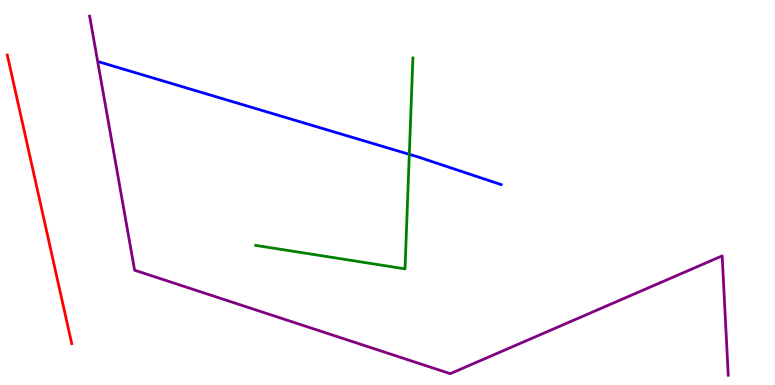[{'lines': ['blue', 'red'], 'intersections': []}, {'lines': ['green', 'red'], 'intersections': []}, {'lines': ['purple', 'red'], 'intersections': []}, {'lines': ['blue', 'green'], 'intersections': [{'x': 5.28, 'y': 5.99}]}, {'lines': ['blue', 'purple'], 'intersections': []}, {'lines': ['green', 'purple'], 'intersections': []}]